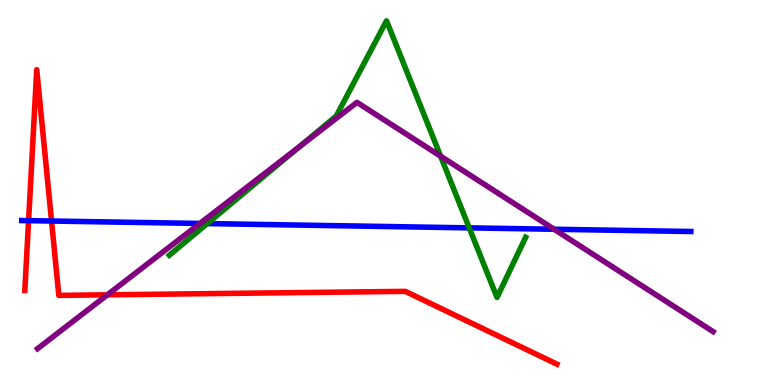[{'lines': ['blue', 'red'], 'intersections': [{'x': 0.369, 'y': 4.27}, {'x': 0.665, 'y': 4.26}]}, {'lines': ['green', 'red'], 'intersections': []}, {'lines': ['purple', 'red'], 'intersections': [{'x': 1.39, 'y': 2.34}]}, {'lines': ['blue', 'green'], 'intersections': [{'x': 2.67, 'y': 4.19}, {'x': 6.05, 'y': 4.08}]}, {'lines': ['blue', 'purple'], 'intersections': [{'x': 2.58, 'y': 4.2}, {'x': 7.15, 'y': 4.05}]}, {'lines': ['green', 'purple'], 'intersections': [{'x': 3.85, 'y': 6.17}, {'x': 5.69, 'y': 5.94}]}]